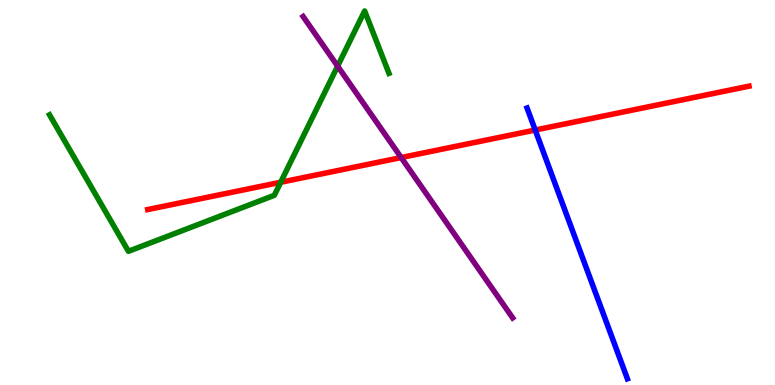[{'lines': ['blue', 'red'], 'intersections': [{'x': 6.91, 'y': 6.62}]}, {'lines': ['green', 'red'], 'intersections': [{'x': 3.62, 'y': 5.27}]}, {'lines': ['purple', 'red'], 'intersections': [{'x': 5.18, 'y': 5.91}]}, {'lines': ['blue', 'green'], 'intersections': []}, {'lines': ['blue', 'purple'], 'intersections': []}, {'lines': ['green', 'purple'], 'intersections': [{'x': 4.36, 'y': 8.28}]}]